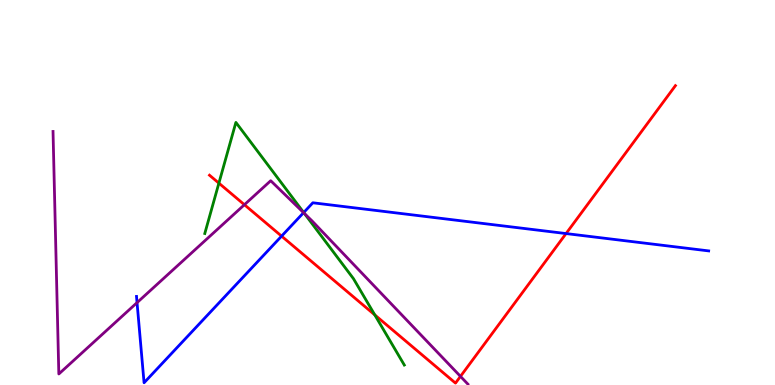[{'lines': ['blue', 'red'], 'intersections': [{'x': 3.63, 'y': 3.87}, {'x': 7.3, 'y': 3.93}]}, {'lines': ['green', 'red'], 'intersections': [{'x': 2.82, 'y': 5.24}, {'x': 4.84, 'y': 1.82}]}, {'lines': ['purple', 'red'], 'intersections': [{'x': 3.15, 'y': 4.68}, {'x': 5.94, 'y': 0.224}]}, {'lines': ['blue', 'green'], 'intersections': [{'x': 3.92, 'y': 4.48}]}, {'lines': ['blue', 'purple'], 'intersections': [{'x': 1.77, 'y': 2.14}, {'x': 3.92, 'y': 4.48}]}, {'lines': ['green', 'purple'], 'intersections': [{'x': 3.93, 'y': 4.45}]}]